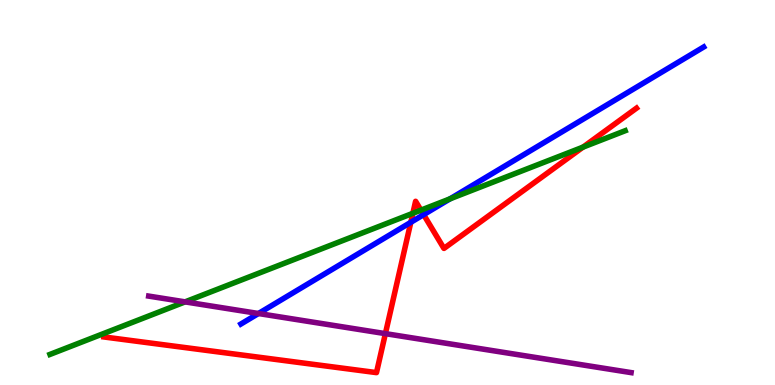[{'lines': ['blue', 'red'], 'intersections': [{'x': 5.3, 'y': 4.23}, {'x': 5.47, 'y': 4.42}]}, {'lines': ['green', 'red'], 'intersections': [{'x': 5.33, 'y': 4.46}, {'x': 5.43, 'y': 4.54}, {'x': 7.52, 'y': 6.18}]}, {'lines': ['purple', 'red'], 'intersections': [{'x': 4.97, 'y': 1.33}]}, {'lines': ['blue', 'green'], 'intersections': [{'x': 5.81, 'y': 4.84}]}, {'lines': ['blue', 'purple'], 'intersections': [{'x': 3.33, 'y': 1.86}]}, {'lines': ['green', 'purple'], 'intersections': [{'x': 2.39, 'y': 2.16}]}]